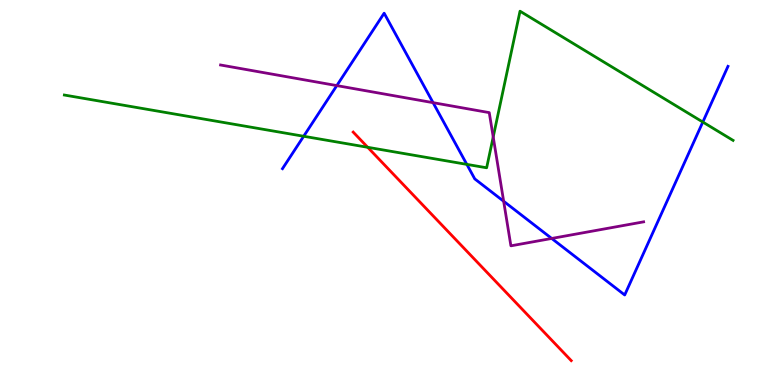[{'lines': ['blue', 'red'], 'intersections': []}, {'lines': ['green', 'red'], 'intersections': [{'x': 4.74, 'y': 6.17}]}, {'lines': ['purple', 'red'], 'intersections': []}, {'lines': ['blue', 'green'], 'intersections': [{'x': 3.92, 'y': 6.46}, {'x': 6.02, 'y': 5.73}, {'x': 9.07, 'y': 6.83}]}, {'lines': ['blue', 'purple'], 'intersections': [{'x': 4.35, 'y': 7.78}, {'x': 5.59, 'y': 7.33}, {'x': 6.5, 'y': 4.77}, {'x': 7.12, 'y': 3.81}]}, {'lines': ['green', 'purple'], 'intersections': [{'x': 6.36, 'y': 6.44}]}]